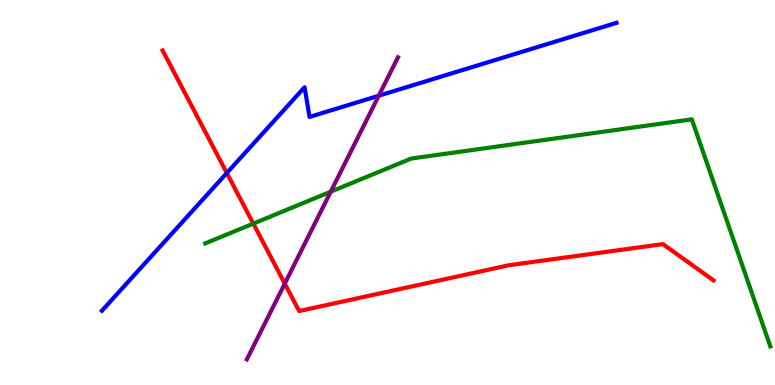[{'lines': ['blue', 'red'], 'intersections': [{'x': 2.93, 'y': 5.51}]}, {'lines': ['green', 'red'], 'intersections': [{'x': 3.27, 'y': 4.19}]}, {'lines': ['purple', 'red'], 'intersections': [{'x': 3.67, 'y': 2.63}]}, {'lines': ['blue', 'green'], 'intersections': []}, {'lines': ['blue', 'purple'], 'intersections': [{'x': 4.89, 'y': 7.51}]}, {'lines': ['green', 'purple'], 'intersections': [{'x': 4.27, 'y': 5.02}]}]